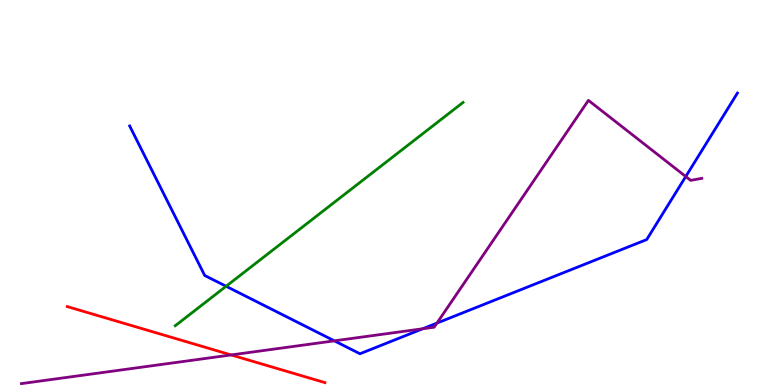[{'lines': ['blue', 'red'], 'intersections': []}, {'lines': ['green', 'red'], 'intersections': []}, {'lines': ['purple', 'red'], 'intersections': [{'x': 2.98, 'y': 0.781}]}, {'lines': ['blue', 'green'], 'intersections': [{'x': 2.92, 'y': 2.56}]}, {'lines': ['blue', 'purple'], 'intersections': [{'x': 4.31, 'y': 1.15}, {'x': 5.45, 'y': 1.46}, {'x': 5.64, 'y': 1.61}, {'x': 8.85, 'y': 5.42}]}, {'lines': ['green', 'purple'], 'intersections': []}]